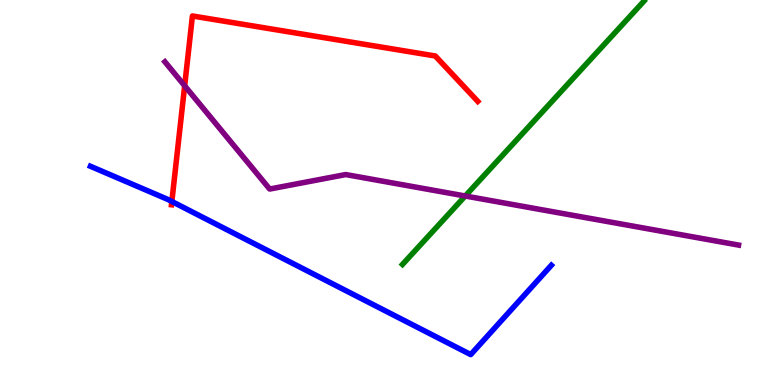[{'lines': ['blue', 'red'], 'intersections': [{'x': 2.22, 'y': 4.77}]}, {'lines': ['green', 'red'], 'intersections': []}, {'lines': ['purple', 'red'], 'intersections': [{'x': 2.38, 'y': 7.77}]}, {'lines': ['blue', 'green'], 'intersections': []}, {'lines': ['blue', 'purple'], 'intersections': []}, {'lines': ['green', 'purple'], 'intersections': [{'x': 6.0, 'y': 4.91}]}]